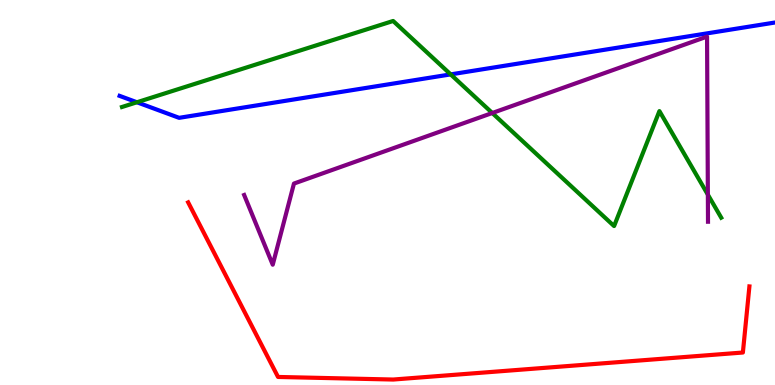[{'lines': ['blue', 'red'], 'intersections': []}, {'lines': ['green', 'red'], 'intersections': []}, {'lines': ['purple', 'red'], 'intersections': []}, {'lines': ['blue', 'green'], 'intersections': [{'x': 1.77, 'y': 7.34}, {'x': 5.82, 'y': 8.07}]}, {'lines': ['blue', 'purple'], 'intersections': []}, {'lines': ['green', 'purple'], 'intersections': [{'x': 6.35, 'y': 7.06}, {'x': 9.13, 'y': 4.94}]}]